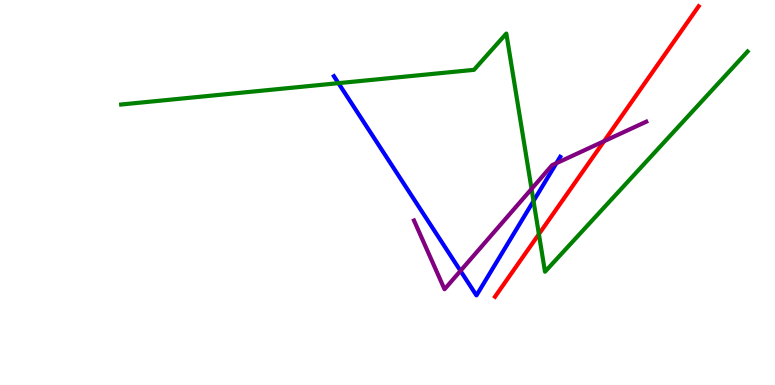[{'lines': ['blue', 'red'], 'intersections': []}, {'lines': ['green', 'red'], 'intersections': [{'x': 6.95, 'y': 3.92}]}, {'lines': ['purple', 'red'], 'intersections': [{'x': 7.79, 'y': 6.33}]}, {'lines': ['blue', 'green'], 'intersections': [{'x': 4.37, 'y': 7.84}, {'x': 6.88, 'y': 4.78}]}, {'lines': ['blue', 'purple'], 'intersections': [{'x': 5.94, 'y': 2.97}, {'x': 7.18, 'y': 5.76}]}, {'lines': ['green', 'purple'], 'intersections': [{'x': 6.86, 'y': 5.09}]}]